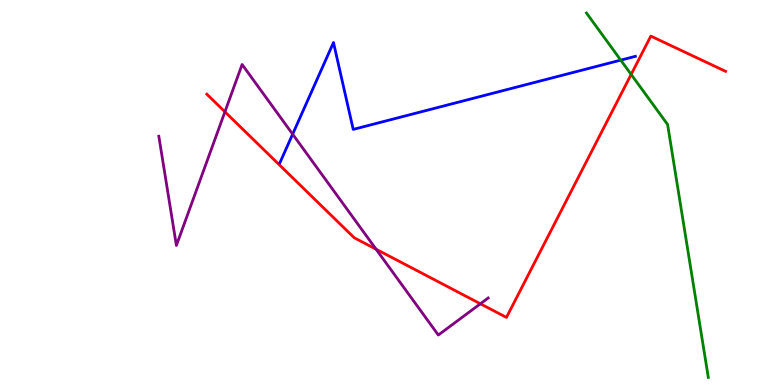[{'lines': ['blue', 'red'], 'intersections': []}, {'lines': ['green', 'red'], 'intersections': [{'x': 8.14, 'y': 8.07}]}, {'lines': ['purple', 'red'], 'intersections': [{'x': 2.9, 'y': 7.1}, {'x': 4.85, 'y': 3.53}, {'x': 6.2, 'y': 2.11}]}, {'lines': ['blue', 'green'], 'intersections': [{'x': 8.01, 'y': 8.44}]}, {'lines': ['blue', 'purple'], 'intersections': [{'x': 3.78, 'y': 6.52}]}, {'lines': ['green', 'purple'], 'intersections': []}]